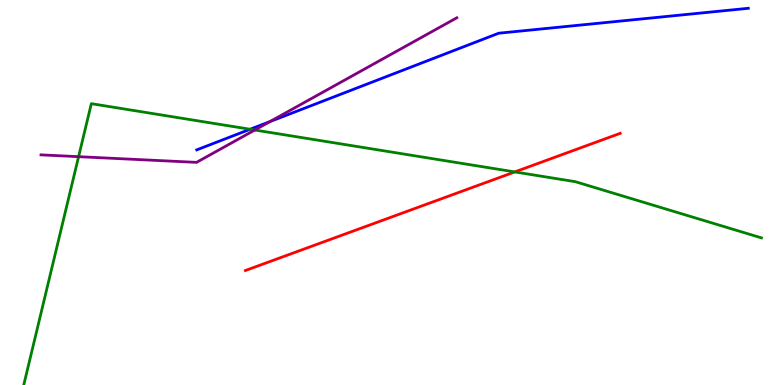[{'lines': ['blue', 'red'], 'intersections': []}, {'lines': ['green', 'red'], 'intersections': [{'x': 6.64, 'y': 5.53}]}, {'lines': ['purple', 'red'], 'intersections': []}, {'lines': ['blue', 'green'], 'intersections': [{'x': 3.23, 'y': 6.64}]}, {'lines': ['blue', 'purple'], 'intersections': [{'x': 3.48, 'y': 6.84}]}, {'lines': ['green', 'purple'], 'intersections': [{'x': 1.01, 'y': 5.93}, {'x': 3.29, 'y': 6.62}]}]